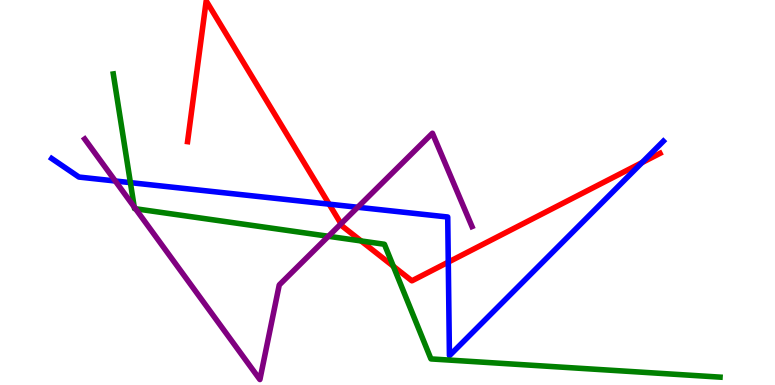[{'lines': ['blue', 'red'], 'intersections': [{'x': 4.25, 'y': 4.7}, {'x': 5.78, 'y': 3.19}, {'x': 8.28, 'y': 5.78}]}, {'lines': ['green', 'red'], 'intersections': [{'x': 4.66, 'y': 3.74}, {'x': 5.08, 'y': 3.08}]}, {'lines': ['purple', 'red'], 'intersections': [{'x': 4.4, 'y': 4.19}]}, {'lines': ['blue', 'green'], 'intersections': [{'x': 1.68, 'y': 5.26}]}, {'lines': ['blue', 'purple'], 'intersections': [{'x': 1.49, 'y': 5.3}, {'x': 4.62, 'y': 4.62}]}, {'lines': ['green', 'purple'], 'intersections': [{'x': 1.73, 'y': 4.62}, {'x': 1.75, 'y': 4.58}, {'x': 4.24, 'y': 3.86}]}]